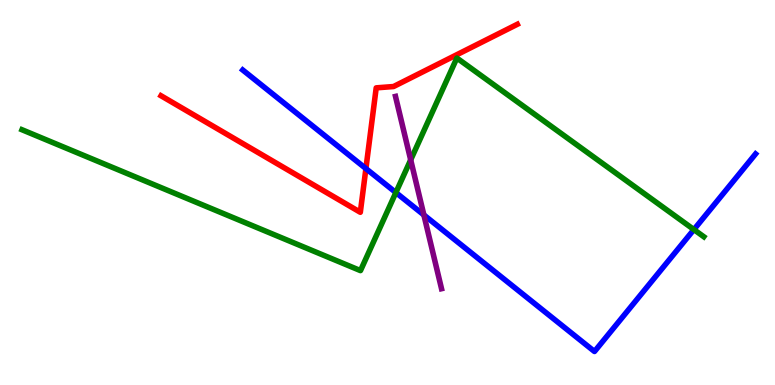[{'lines': ['blue', 'red'], 'intersections': [{'x': 4.72, 'y': 5.62}]}, {'lines': ['green', 'red'], 'intersections': []}, {'lines': ['purple', 'red'], 'intersections': []}, {'lines': ['blue', 'green'], 'intersections': [{'x': 5.11, 'y': 5.0}, {'x': 8.95, 'y': 4.04}]}, {'lines': ['blue', 'purple'], 'intersections': [{'x': 5.47, 'y': 4.42}]}, {'lines': ['green', 'purple'], 'intersections': [{'x': 5.3, 'y': 5.85}]}]